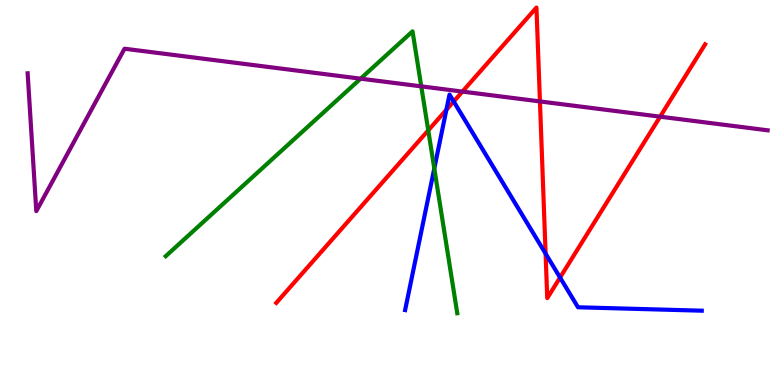[{'lines': ['blue', 'red'], 'intersections': [{'x': 5.76, 'y': 7.15}, {'x': 5.85, 'y': 7.36}, {'x': 7.04, 'y': 3.41}, {'x': 7.23, 'y': 2.79}]}, {'lines': ['green', 'red'], 'intersections': [{'x': 5.53, 'y': 6.61}]}, {'lines': ['purple', 'red'], 'intersections': [{'x': 5.97, 'y': 7.62}, {'x': 6.97, 'y': 7.37}, {'x': 8.52, 'y': 6.97}]}, {'lines': ['blue', 'green'], 'intersections': [{'x': 5.6, 'y': 5.62}]}, {'lines': ['blue', 'purple'], 'intersections': []}, {'lines': ['green', 'purple'], 'intersections': [{'x': 4.65, 'y': 7.96}, {'x': 5.44, 'y': 7.76}]}]